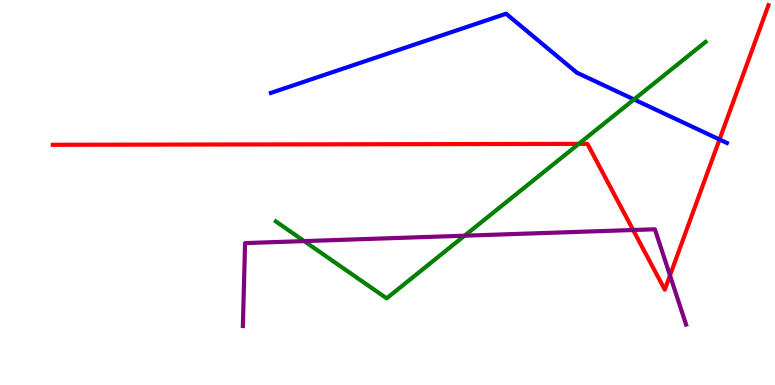[{'lines': ['blue', 'red'], 'intersections': [{'x': 9.28, 'y': 6.38}]}, {'lines': ['green', 'red'], 'intersections': [{'x': 7.47, 'y': 6.26}]}, {'lines': ['purple', 'red'], 'intersections': [{'x': 8.17, 'y': 4.03}, {'x': 8.65, 'y': 2.85}]}, {'lines': ['blue', 'green'], 'intersections': [{'x': 8.18, 'y': 7.42}]}, {'lines': ['blue', 'purple'], 'intersections': []}, {'lines': ['green', 'purple'], 'intersections': [{'x': 3.92, 'y': 3.74}, {'x': 5.99, 'y': 3.88}]}]